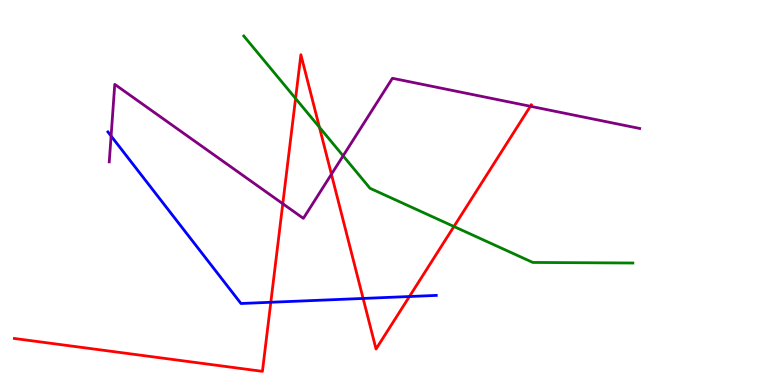[{'lines': ['blue', 'red'], 'intersections': [{'x': 3.49, 'y': 2.15}, {'x': 4.69, 'y': 2.25}, {'x': 5.28, 'y': 2.3}]}, {'lines': ['green', 'red'], 'intersections': [{'x': 3.81, 'y': 7.44}, {'x': 4.12, 'y': 6.7}, {'x': 5.86, 'y': 4.12}]}, {'lines': ['purple', 'red'], 'intersections': [{'x': 3.65, 'y': 4.71}, {'x': 4.28, 'y': 5.47}, {'x': 6.84, 'y': 7.24}]}, {'lines': ['blue', 'green'], 'intersections': []}, {'lines': ['blue', 'purple'], 'intersections': [{'x': 1.43, 'y': 6.47}]}, {'lines': ['green', 'purple'], 'intersections': [{'x': 4.43, 'y': 5.95}]}]